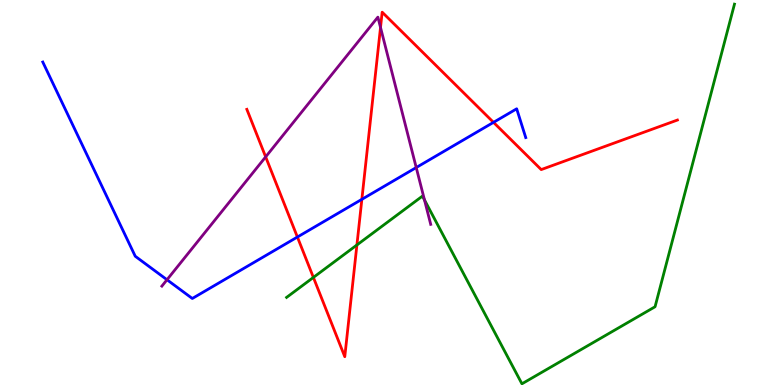[{'lines': ['blue', 'red'], 'intersections': [{'x': 3.84, 'y': 3.84}, {'x': 4.67, 'y': 4.82}, {'x': 6.37, 'y': 6.82}]}, {'lines': ['green', 'red'], 'intersections': [{'x': 4.04, 'y': 2.79}, {'x': 4.61, 'y': 3.64}]}, {'lines': ['purple', 'red'], 'intersections': [{'x': 3.43, 'y': 5.93}, {'x': 4.91, 'y': 9.29}]}, {'lines': ['blue', 'green'], 'intersections': []}, {'lines': ['blue', 'purple'], 'intersections': [{'x': 2.15, 'y': 2.73}, {'x': 5.37, 'y': 5.65}]}, {'lines': ['green', 'purple'], 'intersections': [{'x': 5.48, 'y': 4.81}]}]